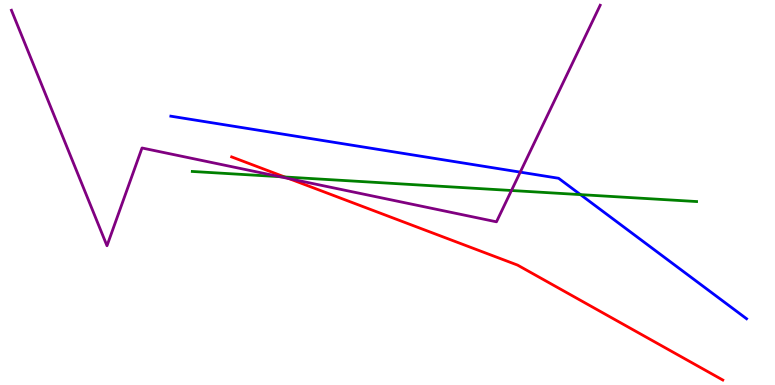[{'lines': ['blue', 'red'], 'intersections': []}, {'lines': ['green', 'red'], 'intersections': [{'x': 3.67, 'y': 5.4}]}, {'lines': ['purple', 'red'], 'intersections': [{'x': 3.73, 'y': 5.36}]}, {'lines': ['blue', 'green'], 'intersections': [{'x': 7.49, 'y': 4.95}]}, {'lines': ['blue', 'purple'], 'intersections': [{'x': 6.71, 'y': 5.53}]}, {'lines': ['green', 'purple'], 'intersections': [{'x': 3.61, 'y': 5.41}, {'x': 6.6, 'y': 5.05}]}]